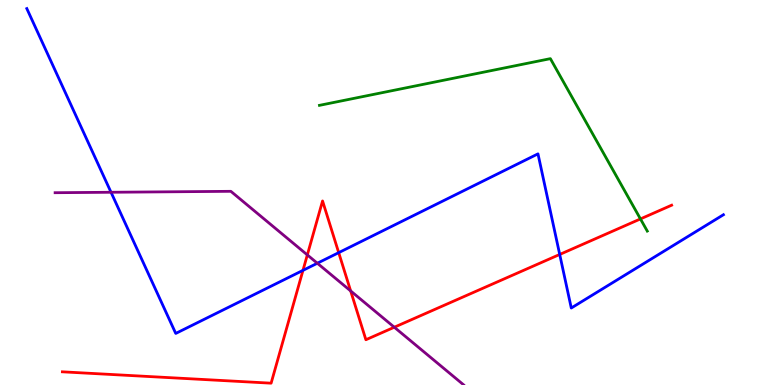[{'lines': ['blue', 'red'], 'intersections': [{'x': 3.91, 'y': 2.98}, {'x': 4.37, 'y': 3.44}, {'x': 7.22, 'y': 3.39}]}, {'lines': ['green', 'red'], 'intersections': [{'x': 8.26, 'y': 4.31}]}, {'lines': ['purple', 'red'], 'intersections': [{'x': 3.97, 'y': 3.38}, {'x': 4.52, 'y': 2.44}, {'x': 5.09, 'y': 1.5}]}, {'lines': ['blue', 'green'], 'intersections': []}, {'lines': ['blue', 'purple'], 'intersections': [{'x': 1.43, 'y': 5.01}, {'x': 4.09, 'y': 3.16}]}, {'lines': ['green', 'purple'], 'intersections': []}]